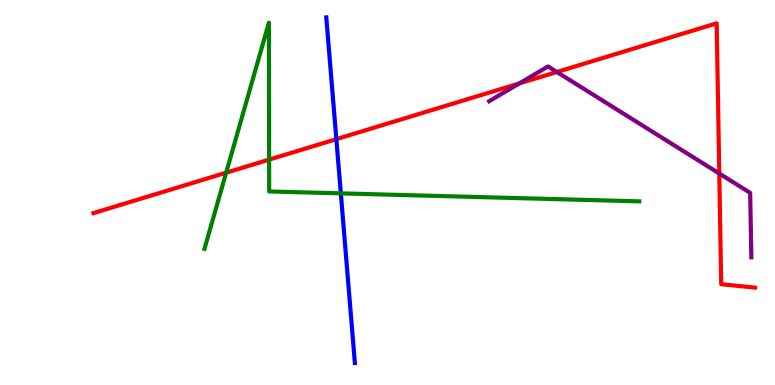[{'lines': ['blue', 'red'], 'intersections': [{'x': 4.34, 'y': 6.39}]}, {'lines': ['green', 'red'], 'intersections': [{'x': 2.92, 'y': 5.51}, {'x': 3.47, 'y': 5.85}]}, {'lines': ['purple', 'red'], 'intersections': [{'x': 6.7, 'y': 7.83}, {'x': 7.19, 'y': 8.13}, {'x': 9.28, 'y': 5.49}]}, {'lines': ['blue', 'green'], 'intersections': [{'x': 4.4, 'y': 4.98}]}, {'lines': ['blue', 'purple'], 'intersections': []}, {'lines': ['green', 'purple'], 'intersections': []}]